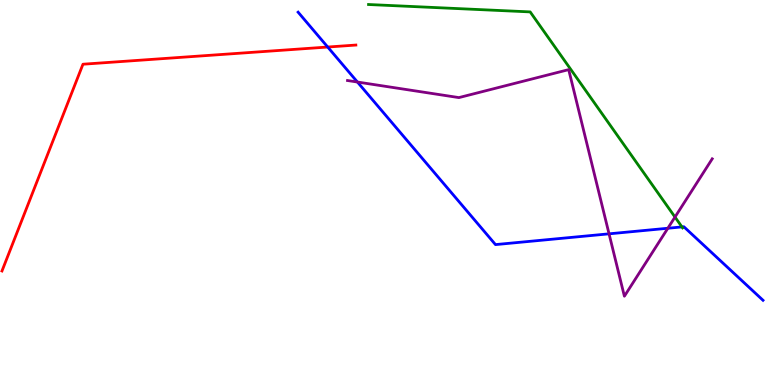[{'lines': ['blue', 'red'], 'intersections': [{'x': 4.23, 'y': 8.78}]}, {'lines': ['green', 'red'], 'intersections': []}, {'lines': ['purple', 'red'], 'intersections': []}, {'lines': ['blue', 'green'], 'intersections': [{'x': 8.8, 'y': 4.11}]}, {'lines': ['blue', 'purple'], 'intersections': [{'x': 4.61, 'y': 7.87}, {'x': 7.86, 'y': 3.93}, {'x': 8.62, 'y': 4.07}]}, {'lines': ['green', 'purple'], 'intersections': [{'x': 8.71, 'y': 4.36}]}]